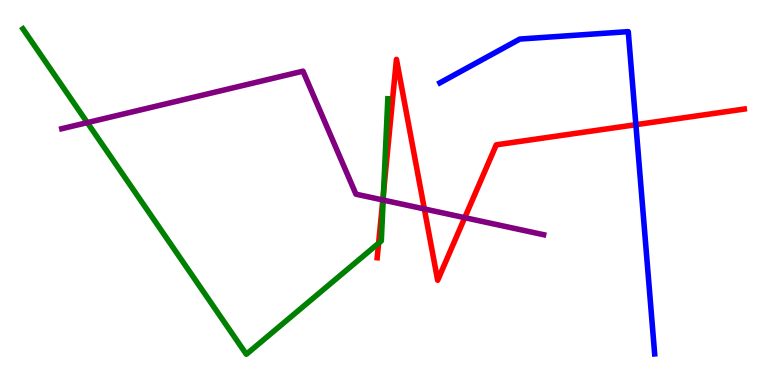[{'lines': ['blue', 'red'], 'intersections': [{'x': 8.2, 'y': 6.76}]}, {'lines': ['green', 'red'], 'intersections': [{'x': 4.89, 'y': 3.68}, {'x': 4.95, 'y': 5.0}]}, {'lines': ['purple', 'red'], 'intersections': [{'x': 4.94, 'y': 4.81}, {'x': 5.48, 'y': 4.57}, {'x': 6.0, 'y': 4.35}]}, {'lines': ['blue', 'green'], 'intersections': []}, {'lines': ['blue', 'purple'], 'intersections': []}, {'lines': ['green', 'purple'], 'intersections': [{'x': 1.13, 'y': 6.82}, {'x': 4.94, 'y': 4.8}]}]